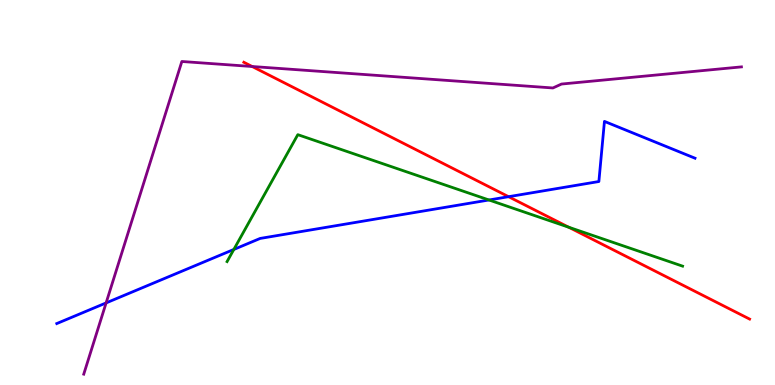[{'lines': ['blue', 'red'], 'intersections': [{'x': 6.56, 'y': 4.89}]}, {'lines': ['green', 'red'], 'intersections': [{'x': 7.34, 'y': 4.1}]}, {'lines': ['purple', 'red'], 'intersections': [{'x': 3.25, 'y': 8.27}]}, {'lines': ['blue', 'green'], 'intersections': [{'x': 3.02, 'y': 3.52}, {'x': 6.31, 'y': 4.81}]}, {'lines': ['blue', 'purple'], 'intersections': [{'x': 1.37, 'y': 2.13}]}, {'lines': ['green', 'purple'], 'intersections': []}]